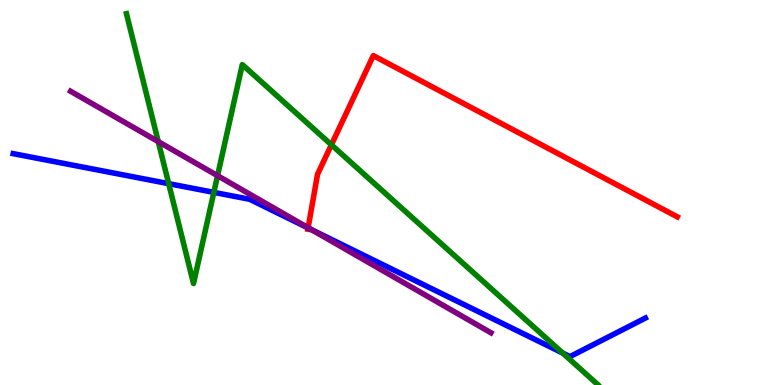[{'lines': ['blue', 'red'], 'intersections': [{'x': 3.98, 'y': 4.08}]}, {'lines': ['green', 'red'], 'intersections': [{'x': 4.28, 'y': 6.24}]}, {'lines': ['purple', 'red'], 'intersections': [{'x': 3.98, 'y': 4.08}]}, {'lines': ['blue', 'green'], 'intersections': [{'x': 2.18, 'y': 5.23}, {'x': 2.76, 'y': 5.0}, {'x': 7.26, 'y': 0.83}]}, {'lines': ['blue', 'purple'], 'intersections': [{'x': 4.02, 'y': 4.04}]}, {'lines': ['green', 'purple'], 'intersections': [{'x': 2.04, 'y': 6.32}, {'x': 2.81, 'y': 5.44}]}]